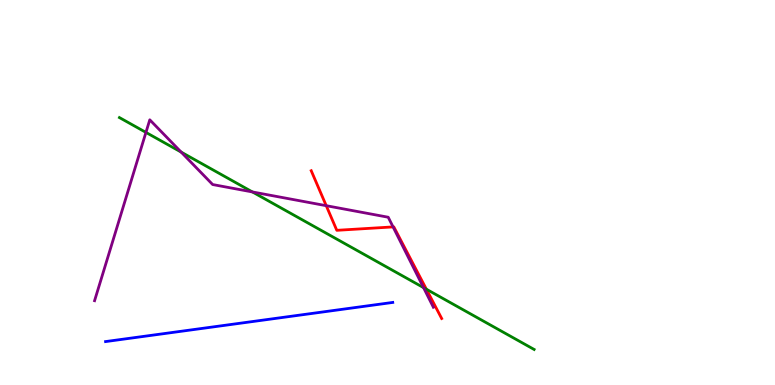[{'lines': ['blue', 'red'], 'intersections': []}, {'lines': ['green', 'red'], 'intersections': [{'x': 5.5, 'y': 2.49}]}, {'lines': ['purple', 'red'], 'intersections': [{'x': 4.21, 'y': 4.66}, {'x': 5.07, 'y': 4.11}]}, {'lines': ['blue', 'green'], 'intersections': []}, {'lines': ['blue', 'purple'], 'intersections': []}, {'lines': ['green', 'purple'], 'intersections': [{'x': 1.88, 'y': 6.56}, {'x': 2.34, 'y': 6.05}, {'x': 3.26, 'y': 5.01}, {'x': 5.46, 'y': 2.53}]}]